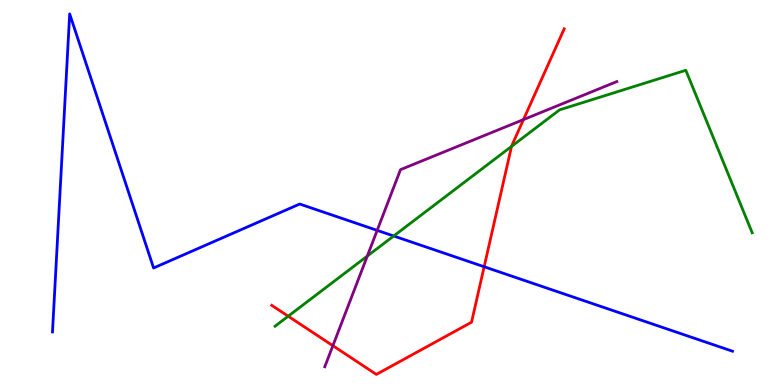[{'lines': ['blue', 'red'], 'intersections': [{'x': 6.25, 'y': 3.07}]}, {'lines': ['green', 'red'], 'intersections': [{'x': 3.72, 'y': 1.79}, {'x': 6.6, 'y': 6.2}]}, {'lines': ['purple', 'red'], 'intersections': [{'x': 4.3, 'y': 1.02}, {'x': 6.75, 'y': 6.89}]}, {'lines': ['blue', 'green'], 'intersections': [{'x': 5.08, 'y': 3.87}]}, {'lines': ['blue', 'purple'], 'intersections': [{'x': 4.87, 'y': 4.02}]}, {'lines': ['green', 'purple'], 'intersections': [{'x': 4.74, 'y': 3.35}]}]